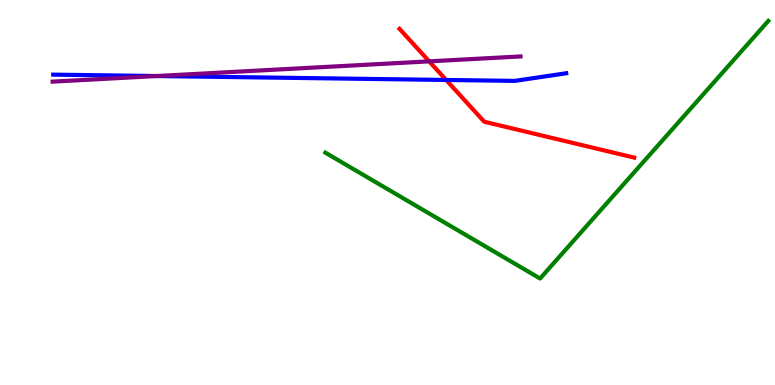[{'lines': ['blue', 'red'], 'intersections': [{'x': 5.76, 'y': 7.92}]}, {'lines': ['green', 'red'], 'intersections': []}, {'lines': ['purple', 'red'], 'intersections': [{'x': 5.54, 'y': 8.41}]}, {'lines': ['blue', 'green'], 'intersections': []}, {'lines': ['blue', 'purple'], 'intersections': [{'x': 2.02, 'y': 8.02}]}, {'lines': ['green', 'purple'], 'intersections': []}]